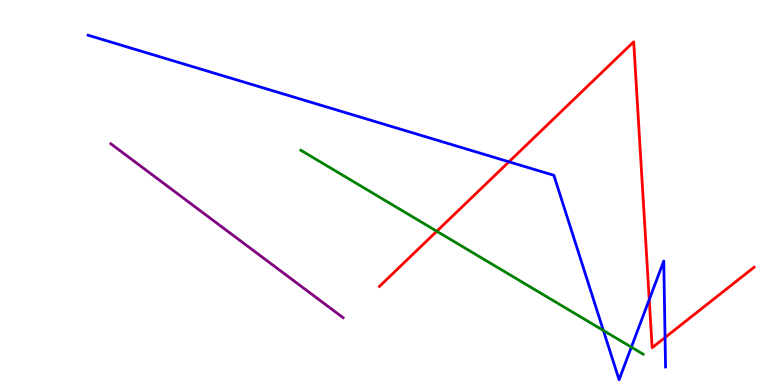[{'lines': ['blue', 'red'], 'intersections': [{'x': 6.57, 'y': 5.8}, {'x': 8.38, 'y': 2.22}, {'x': 8.58, 'y': 1.23}]}, {'lines': ['green', 'red'], 'intersections': [{'x': 5.64, 'y': 3.99}]}, {'lines': ['purple', 'red'], 'intersections': []}, {'lines': ['blue', 'green'], 'intersections': [{'x': 7.79, 'y': 1.42}, {'x': 8.15, 'y': 0.983}]}, {'lines': ['blue', 'purple'], 'intersections': []}, {'lines': ['green', 'purple'], 'intersections': []}]